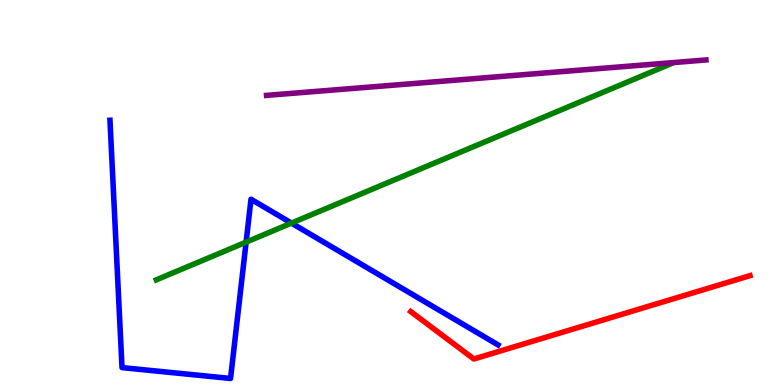[{'lines': ['blue', 'red'], 'intersections': []}, {'lines': ['green', 'red'], 'intersections': []}, {'lines': ['purple', 'red'], 'intersections': []}, {'lines': ['blue', 'green'], 'intersections': [{'x': 3.18, 'y': 3.71}, {'x': 3.76, 'y': 4.21}]}, {'lines': ['blue', 'purple'], 'intersections': []}, {'lines': ['green', 'purple'], 'intersections': []}]